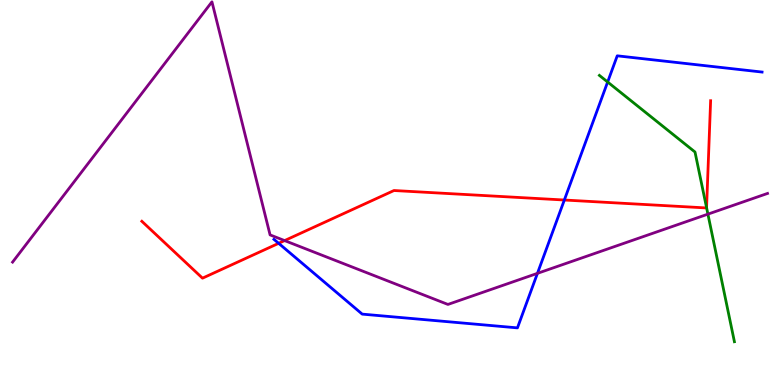[{'lines': ['blue', 'red'], 'intersections': [{'x': 3.6, 'y': 3.68}, {'x': 7.28, 'y': 4.8}]}, {'lines': ['green', 'red'], 'intersections': [{'x': 9.12, 'y': 4.61}]}, {'lines': ['purple', 'red'], 'intersections': [{'x': 3.67, 'y': 3.75}]}, {'lines': ['blue', 'green'], 'intersections': [{'x': 7.84, 'y': 7.87}]}, {'lines': ['blue', 'purple'], 'intersections': [{'x': 6.93, 'y': 2.9}]}, {'lines': ['green', 'purple'], 'intersections': [{'x': 9.13, 'y': 4.44}]}]